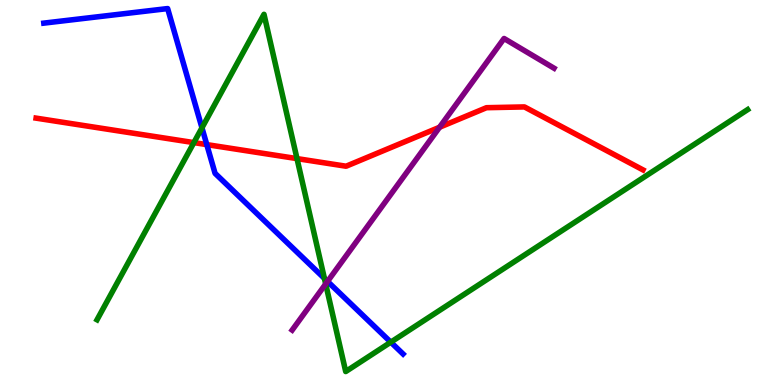[{'lines': ['blue', 'red'], 'intersections': [{'x': 2.67, 'y': 6.24}]}, {'lines': ['green', 'red'], 'intersections': [{'x': 2.5, 'y': 6.3}, {'x': 3.83, 'y': 5.88}]}, {'lines': ['purple', 'red'], 'intersections': [{'x': 5.67, 'y': 6.69}]}, {'lines': ['blue', 'green'], 'intersections': [{'x': 2.61, 'y': 6.68}, {'x': 4.19, 'y': 2.77}, {'x': 5.04, 'y': 1.11}]}, {'lines': ['blue', 'purple'], 'intersections': [{'x': 4.23, 'y': 2.69}]}, {'lines': ['green', 'purple'], 'intersections': [{'x': 4.2, 'y': 2.62}]}]